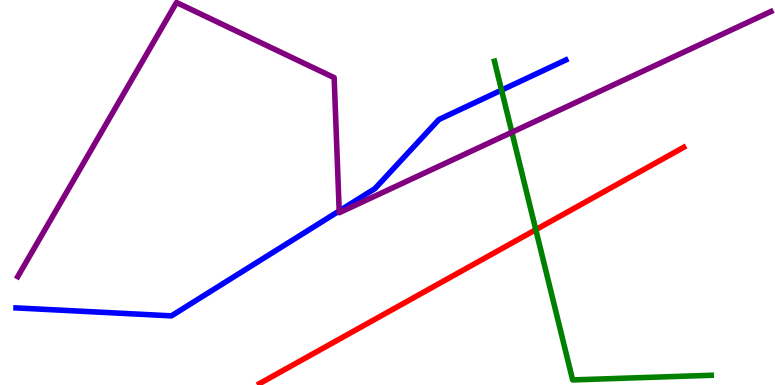[{'lines': ['blue', 'red'], 'intersections': []}, {'lines': ['green', 'red'], 'intersections': [{'x': 6.91, 'y': 4.03}]}, {'lines': ['purple', 'red'], 'intersections': []}, {'lines': ['blue', 'green'], 'intersections': [{'x': 6.47, 'y': 7.66}]}, {'lines': ['blue', 'purple'], 'intersections': [{'x': 4.38, 'y': 4.52}]}, {'lines': ['green', 'purple'], 'intersections': [{'x': 6.61, 'y': 6.56}]}]